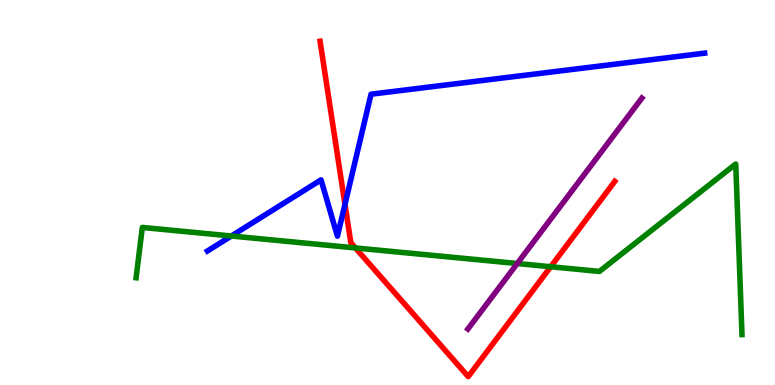[{'lines': ['blue', 'red'], 'intersections': [{'x': 4.45, 'y': 4.69}]}, {'lines': ['green', 'red'], 'intersections': [{'x': 4.59, 'y': 3.56}, {'x': 7.11, 'y': 3.07}]}, {'lines': ['purple', 'red'], 'intersections': []}, {'lines': ['blue', 'green'], 'intersections': [{'x': 2.99, 'y': 3.87}]}, {'lines': ['blue', 'purple'], 'intersections': []}, {'lines': ['green', 'purple'], 'intersections': [{'x': 6.67, 'y': 3.16}]}]